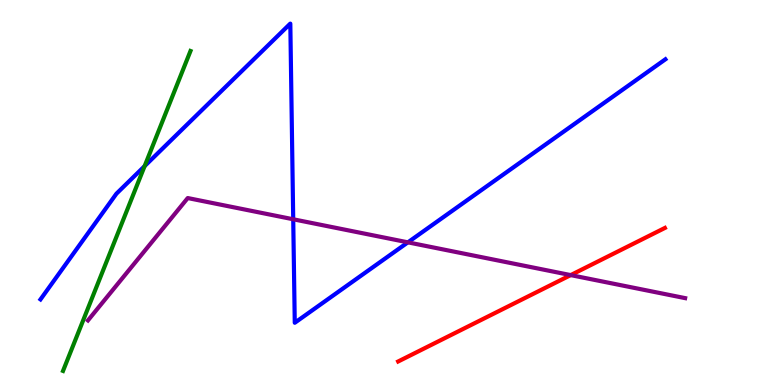[{'lines': ['blue', 'red'], 'intersections': []}, {'lines': ['green', 'red'], 'intersections': []}, {'lines': ['purple', 'red'], 'intersections': [{'x': 7.36, 'y': 2.85}]}, {'lines': ['blue', 'green'], 'intersections': [{'x': 1.87, 'y': 5.69}]}, {'lines': ['blue', 'purple'], 'intersections': [{'x': 3.78, 'y': 4.3}, {'x': 5.26, 'y': 3.71}]}, {'lines': ['green', 'purple'], 'intersections': []}]